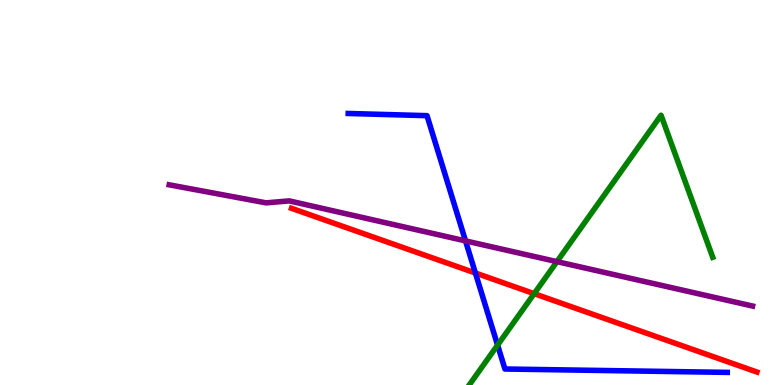[{'lines': ['blue', 'red'], 'intersections': [{'x': 6.13, 'y': 2.91}]}, {'lines': ['green', 'red'], 'intersections': [{'x': 6.89, 'y': 2.37}]}, {'lines': ['purple', 'red'], 'intersections': []}, {'lines': ['blue', 'green'], 'intersections': [{'x': 6.42, 'y': 1.04}]}, {'lines': ['blue', 'purple'], 'intersections': [{'x': 6.01, 'y': 3.74}]}, {'lines': ['green', 'purple'], 'intersections': [{'x': 7.19, 'y': 3.2}]}]